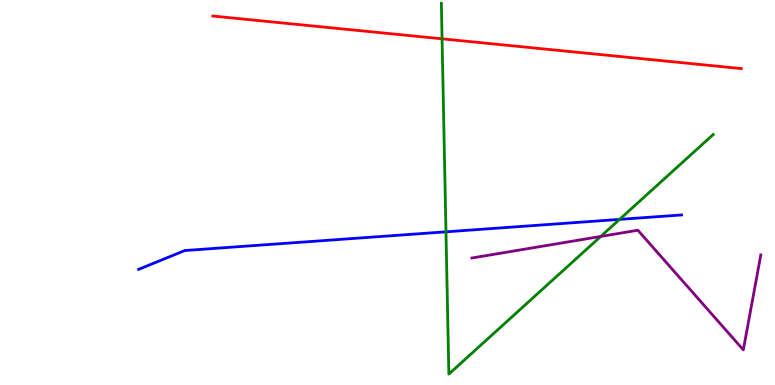[{'lines': ['blue', 'red'], 'intersections': []}, {'lines': ['green', 'red'], 'intersections': [{'x': 5.7, 'y': 8.99}]}, {'lines': ['purple', 'red'], 'intersections': []}, {'lines': ['blue', 'green'], 'intersections': [{'x': 5.75, 'y': 3.98}, {'x': 7.99, 'y': 4.3}]}, {'lines': ['blue', 'purple'], 'intersections': []}, {'lines': ['green', 'purple'], 'intersections': [{'x': 7.75, 'y': 3.86}]}]